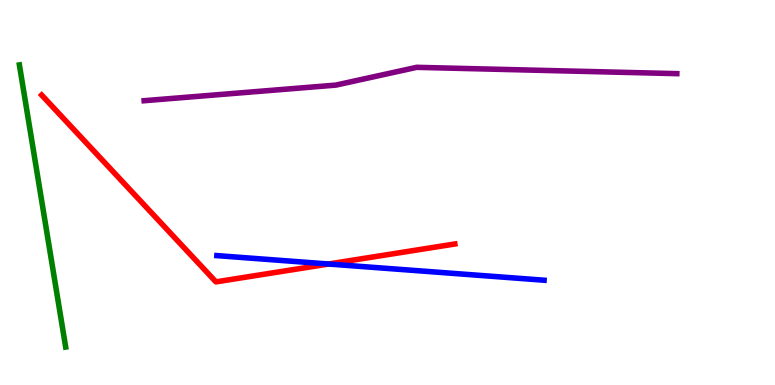[{'lines': ['blue', 'red'], 'intersections': [{'x': 4.24, 'y': 3.14}]}, {'lines': ['green', 'red'], 'intersections': []}, {'lines': ['purple', 'red'], 'intersections': []}, {'lines': ['blue', 'green'], 'intersections': []}, {'lines': ['blue', 'purple'], 'intersections': []}, {'lines': ['green', 'purple'], 'intersections': []}]